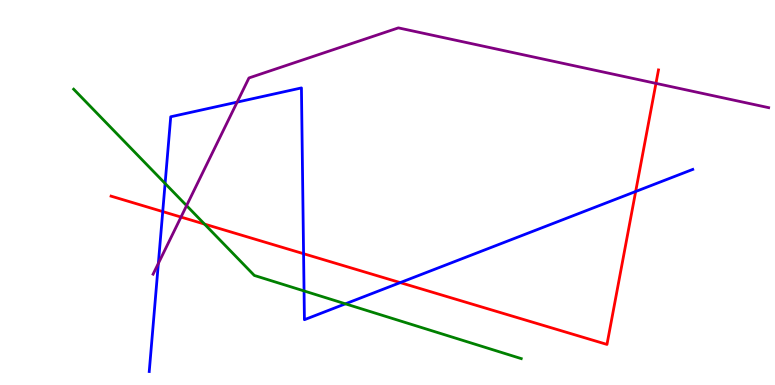[{'lines': ['blue', 'red'], 'intersections': [{'x': 2.1, 'y': 4.5}, {'x': 3.92, 'y': 3.41}, {'x': 5.16, 'y': 2.66}, {'x': 8.2, 'y': 5.03}]}, {'lines': ['green', 'red'], 'intersections': [{'x': 2.64, 'y': 4.18}]}, {'lines': ['purple', 'red'], 'intersections': [{'x': 2.34, 'y': 4.36}, {'x': 8.46, 'y': 7.83}]}, {'lines': ['blue', 'green'], 'intersections': [{'x': 2.13, 'y': 5.23}, {'x': 3.92, 'y': 2.44}, {'x': 4.46, 'y': 2.11}]}, {'lines': ['blue', 'purple'], 'intersections': [{'x': 2.04, 'y': 3.16}, {'x': 3.06, 'y': 7.35}]}, {'lines': ['green', 'purple'], 'intersections': [{'x': 2.41, 'y': 4.66}]}]